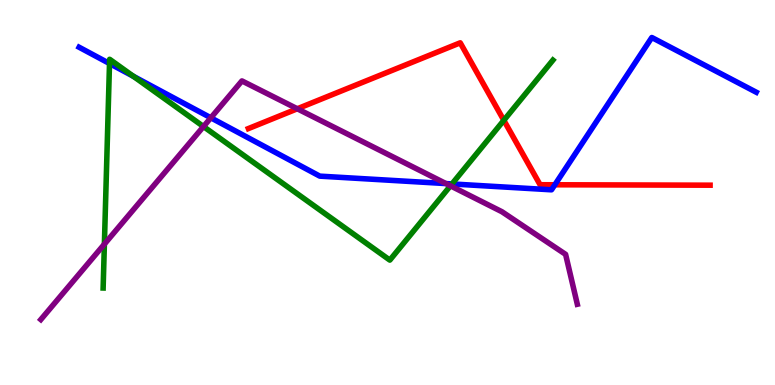[{'lines': ['blue', 'red'], 'intersections': [{'x': 7.16, 'y': 5.2}]}, {'lines': ['green', 'red'], 'intersections': [{'x': 6.5, 'y': 6.87}]}, {'lines': ['purple', 'red'], 'intersections': [{'x': 3.84, 'y': 7.17}]}, {'lines': ['blue', 'green'], 'intersections': [{'x': 1.41, 'y': 8.35}, {'x': 1.72, 'y': 8.02}, {'x': 5.83, 'y': 5.22}]}, {'lines': ['blue', 'purple'], 'intersections': [{'x': 2.72, 'y': 6.94}, {'x': 5.75, 'y': 5.23}]}, {'lines': ['green', 'purple'], 'intersections': [{'x': 1.35, 'y': 3.66}, {'x': 2.63, 'y': 6.71}, {'x': 5.81, 'y': 5.17}]}]